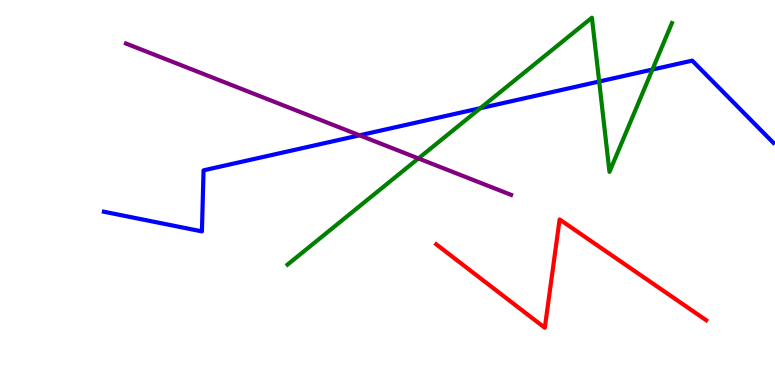[{'lines': ['blue', 'red'], 'intersections': []}, {'lines': ['green', 'red'], 'intersections': []}, {'lines': ['purple', 'red'], 'intersections': []}, {'lines': ['blue', 'green'], 'intersections': [{'x': 6.2, 'y': 7.19}, {'x': 7.73, 'y': 7.88}, {'x': 8.42, 'y': 8.19}]}, {'lines': ['blue', 'purple'], 'intersections': [{'x': 4.64, 'y': 6.49}]}, {'lines': ['green', 'purple'], 'intersections': [{'x': 5.4, 'y': 5.88}]}]